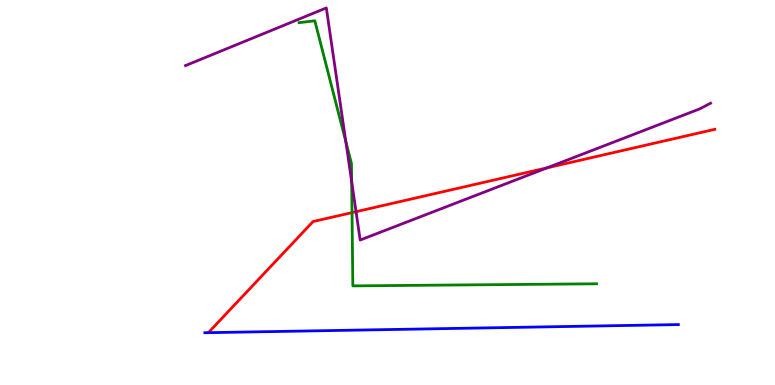[{'lines': ['blue', 'red'], 'intersections': []}, {'lines': ['green', 'red'], 'intersections': [{'x': 4.54, 'y': 4.48}]}, {'lines': ['purple', 'red'], 'intersections': [{'x': 4.59, 'y': 4.5}, {'x': 7.06, 'y': 5.64}]}, {'lines': ['blue', 'green'], 'intersections': []}, {'lines': ['blue', 'purple'], 'intersections': []}, {'lines': ['green', 'purple'], 'intersections': [{'x': 4.46, 'y': 6.32}, {'x': 4.54, 'y': 5.28}]}]